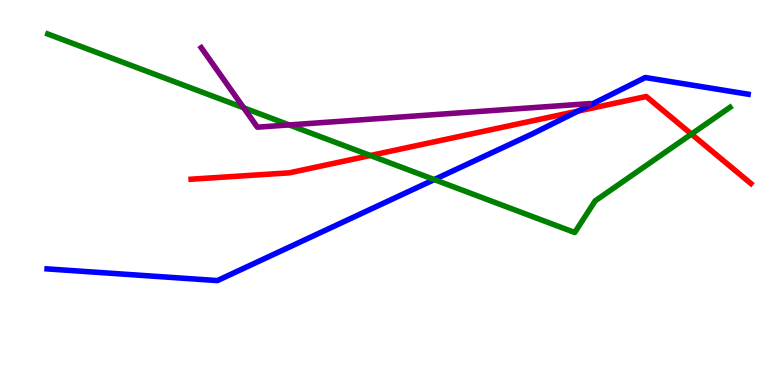[{'lines': ['blue', 'red'], 'intersections': [{'x': 7.46, 'y': 7.11}]}, {'lines': ['green', 'red'], 'intersections': [{'x': 4.78, 'y': 5.96}, {'x': 8.92, 'y': 6.52}]}, {'lines': ['purple', 'red'], 'intersections': []}, {'lines': ['blue', 'green'], 'intersections': [{'x': 5.6, 'y': 5.34}]}, {'lines': ['blue', 'purple'], 'intersections': []}, {'lines': ['green', 'purple'], 'intersections': [{'x': 3.14, 'y': 7.2}, {'x': 3.73, 'y': 6.76}]}]